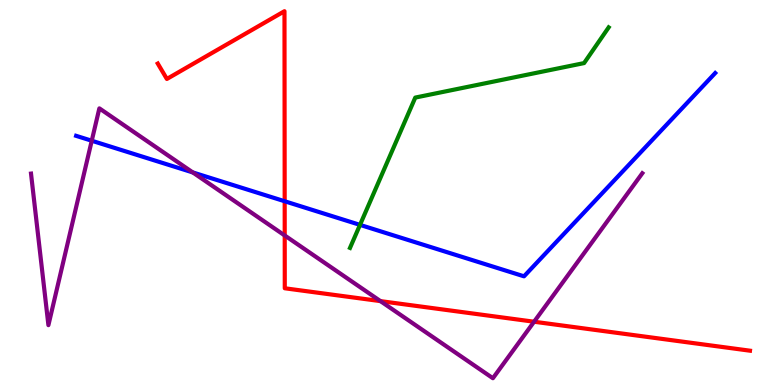[{'lines': ['blue', 'red'], 'intersections': [{'x': 3.67, 'y': 4.77}]}, {'lines': ['green', 'red'], 'intersections': []}, {'lines': ['purple', 'red'], 'intersections': [{'x': 3.67, 'y': 3.88}, {'x': 4.91, 'y': 2.18}, {'x': 6.89, 'y': 1.64}]}, {'lines': ['blue', 'green'], 'intersections': [{'x': 4.65, 'y': 4.16}]}, {'lines': ['blue', 'purple'], 'intersections': [{'x': 1.18, 'y': 6.34}, {'x': 2.49, 'y': 5.52}]}, {'lines': ['green', 'purple'], 'intersections': []}]